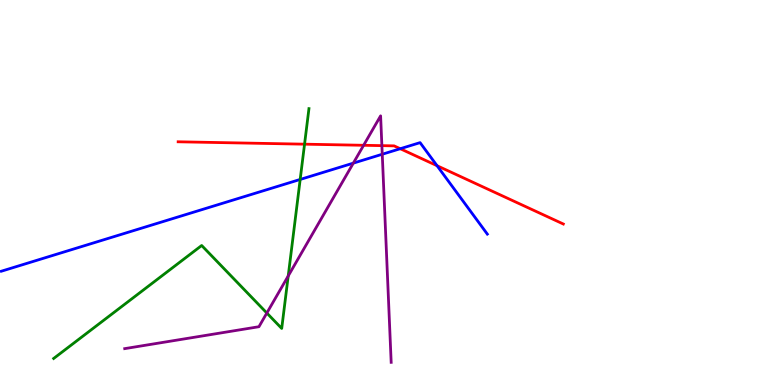[{'lines': ['blue', 'red'], 'intersections': [{'x': 5.16, 'y': 6.14}, {'x': 5.64, 'y': 5.7}]}, {'lines': ['green', 'red'], 'intersections': [{'x': 3.93, 'y': 6.26}]}, {'lines': ['purple', 'red'], 'intersections': [{'x': 4.69, 'y': 6.23}, {'x': 4.93, 'y': 6.22}]}, {'lines': ['blue', 'green'], 'intersections': [{'x': 3.87, 'y': 5.34}]}, {'lines': ['blue', 'purple'], 'intersections': [{'x': 4.56, 'y': 5.76}, {'x': 4.93, 'y': 5.99}]}, {'lines': ['green', 'purple'], 'intersections': [{'x': 3.44, 'y': 1.87}, {'x': 3.72, 'y': 2.83}]}]